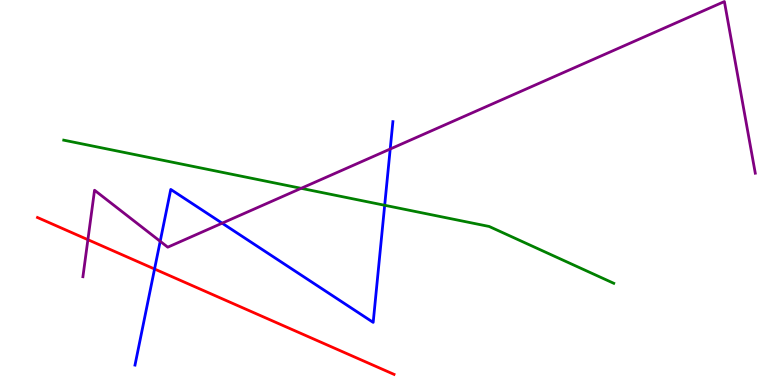[{'lines': ['blue', 'red'], 'intersections': [{'x': 1.99, 'y': 3.01}]}, {'lines': ['green', 'red'], 'intersections': []}, {'lines': ['purple', 'red'], 'intersections': [{'x': 1.13, 'y': 3.77}]}, {'lines': ['blue', 'green'], 'intersections': [{'x': 4.96, 'y': 4.67}]}, {'lines': ['blue', 'purple'], 'intersections': [{'x': 2.07, 'y': 3.73}, {'x': 2.87, 'y': 4.2}, {'x': 5.03, 'y': 6.13}]}, {'lines': ['green', 'purple'], 'intersections': [{'x': 3.89, 'y': 5.11}]}]